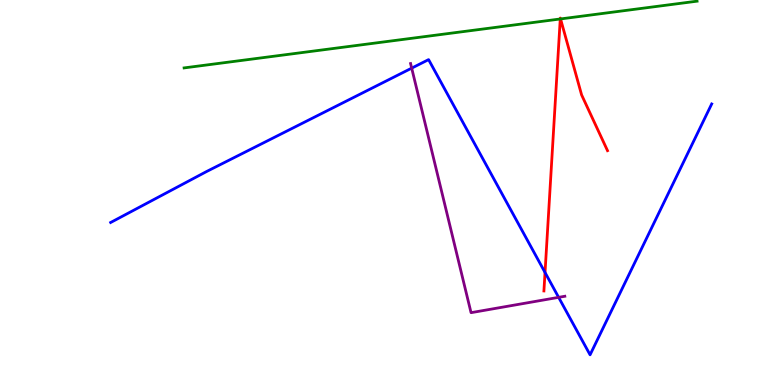[{'lines': ['blue', 'red'], 'intersections': [{'x': 7.03, 'y': 2.92}]}, {'lines': ['green', 'red'], 'intersections': [{'x': 7.23, 'y': 9.51}, {'x': 7.23, 'y': 9.51}]}, {'lines': ['purple', 'red'], 'intersections': []}, {'lines': ['blue', 'green'], 'intersections': []}, {'lines': ['blue', 'purple'], 'intersections': [{'x': 5.31, 'y': 8.23}, {'x': 7.21, 'y': 2.28}]}, {'lines': ['green', 'purple'], 'intersections': []}]